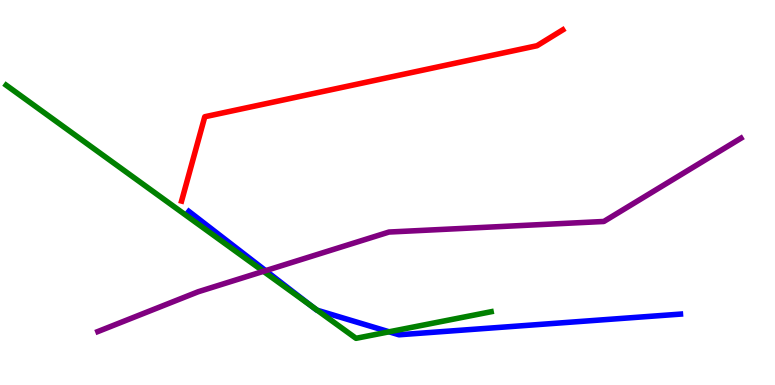[{'lines': ['blue', 'red'], 'intersections': []}, {'lines': ['green', 'red'], 'intersections': []}, {'lines': ['purple', 'red'], 'intersections': []}, {'lines': ['blue', 'green'], 'intersections': [{'x': 4.03, 'y': 2.03}, {'x': 4.09, 'y': 1.94}, {'x': 5.02, 'y': 1.38}]}, {'lines': ['blue', 'purple'], 'intersections': [{'x': 3.43, 'y': 2.97}]}, {'lines': ['green', 'purple'], 'intersections': [{'x': 3.4, 'y': 2.95}]}]